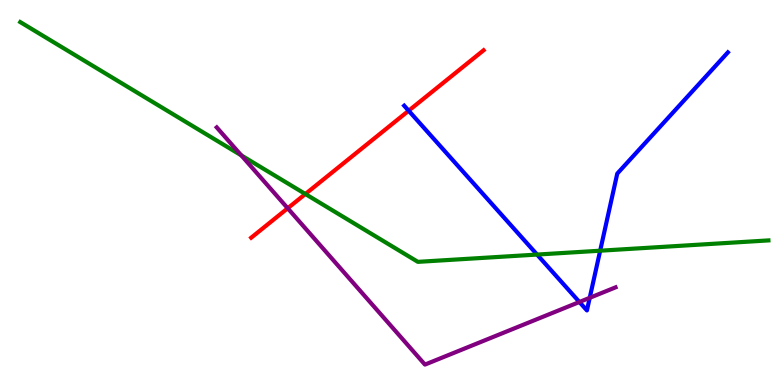[{'lines': ['blue', 'red'], 'intersections': [{'x': 5.27, 'y': 7.12}]}, {'lines': ['green', 'red'], 'intersections': [{'x': 3.94, 'y': 4.96}]}, {'lines': ['purple', 'red'], 'intersections': [{'x': 3.71, 'y': 4.59}]}, {'lines': ['blue', 'green'], 'intersections': [{'x': 6.93, 'y': 3.39}, {'x': 7.74, 'y': 3.49}]}, {'lines': ['blue', 'purple'], 'intersections': [{'x': 7.48, 'y': 2.16}, {'x': 7.61, 'y': 2.26}]}, {'lines': ['green', 'purple'], 'intersections': [{'x': 3.11, 'y': 5.96}]}]